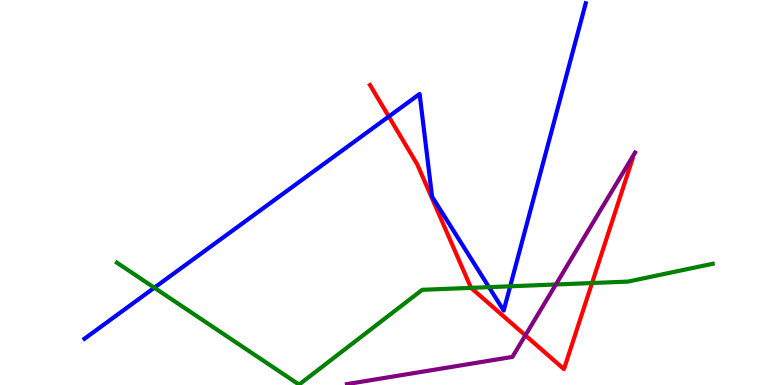[{'lines': ['blue', 'red'], 'intersections': [{'x': 5.02, 'y': 6.97}]}, {'lines': ['green', 'red'], 'intersections': [{'x': 6.08, 'y': 2.52}, {'x': 7.64, 'y': 2.65}]}, {'lines': ['purple', 'red'], 'intersections': [{'x': 6.78, 'y': 1.29}]}, {'lines': ['blue', 'green'], 'intersections': [{'x': 1.99, 'y': 2.53}, {'x': 6.31, 'y': 2.54}, {'x': 6.58, 'y': 2.56}]}, {'lines': ['blue', 'purple'], 'intersections': []}, {'lines': ['green', 'purple'], 'intersections': [{'x': 7.17, 'y': 2.61}]}]